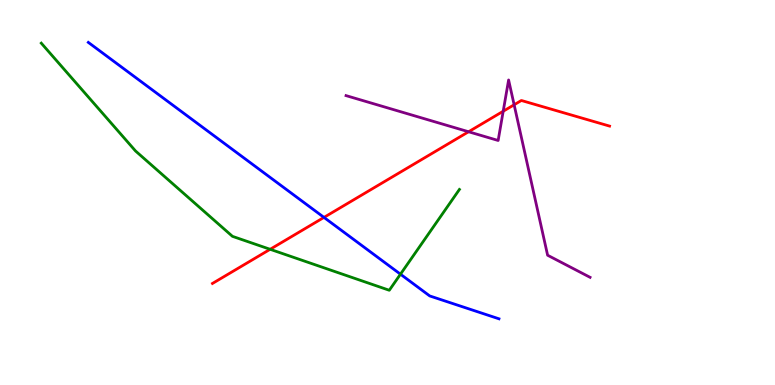[{'lines': ['blue', 'red'], 'intersections': [{'x': 4.18, 'y': 4.35}]}, {'lines': ['green', 'red'], 'intersections': [{'x': 3.49, 'y': 3.52}]}, {'lines': ['purple', 'red'], 'intersections': [{'x': 6.05, 'y': 6.58}, {'x': 6.49, 'y': 7.11}, {'x': 6.63, 'y': 7.28}]}, {'lines': ['blue', 'green'], 'intersections': [{'x': 5.17, 'y': 2.88}]}, {'lines': ['blue', 'purple'], 'intersections': []}, {'lines': ['green', 'purple'], 'intersections': []}]